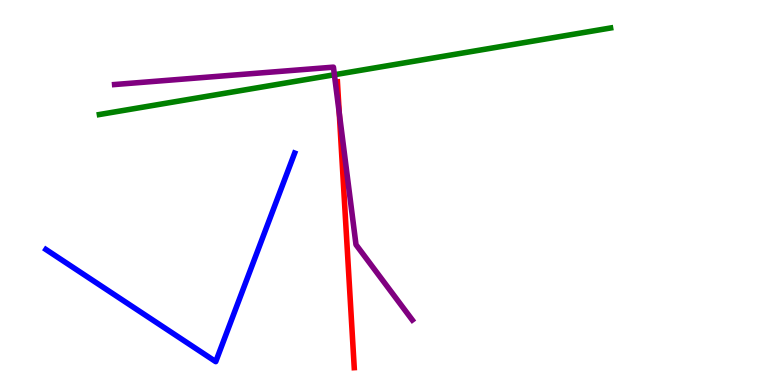[{'lines': ['blue', 'red'], 'intersections': []}, {'lines': ['green', 'red'], 'intersections': []}, {'lines': ['purple', 'red'], 'intersections': [{'x': 4.38, 'y': 7.07}]}, {'lines': ['blue', 'green'], 'intersections': []}, {'lines': ['blue', 'purple'], 'intersections': []}, {'lines': ['green', 'purple'], 'intersections': [{'x': 4.31, 'y': 8.06}]}]